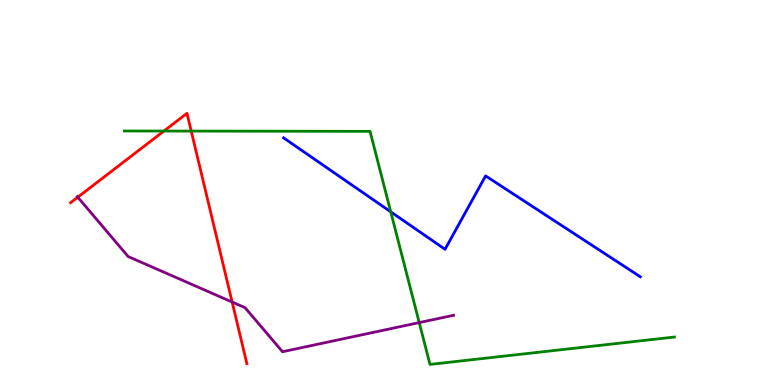[{'lines': ['blue', 'red'], 'intersections': []}, {'lines': ['green', 'red'], 'intersections': [{'x': 2.11, 'y': 6.6}, {'x': 2.47, 'y': 6.59}]}, {'lines': ['purple', 'red'], 'intersections': [{'x': 1.0, 'y': 4.88}, {'x': 3.0, 'y': 2.15}]}, {'lines': ['blue', 'green'], 'intersections': [{'x': 5.04, 'y': 4.5}]}, {'lines': ['blue', 'purple'], 'intersections': []}, {'lines': ['green', 'purple'], 'intersections': [{'x': 5.41, 'y': 1.62}]}]